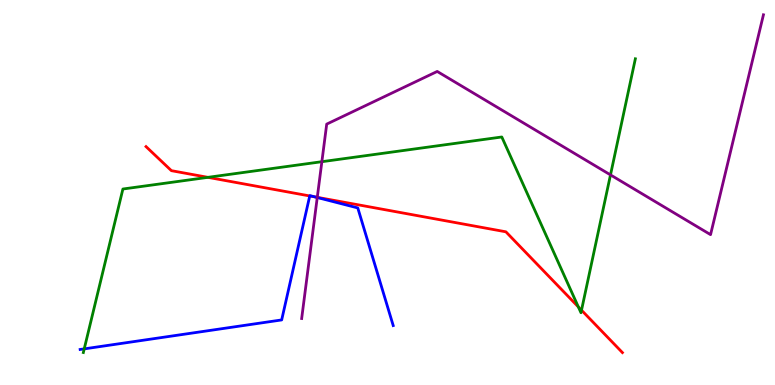[{'lines': ['blue', 'red'], 'intersections': [{'x': 4.0, 'y': 4.91}, {'x': 4.06, 'y': 4.89}]}, {'lines': ['green', 'red'], 'intersections': [{'x': 2.68, 'y': 5.39}, {'x': 7.46, 'y': 2.03}, {'x': 7.5, 'y': 1.94}]}, {'lines': ['purple', 'red'], 'intersections': [{'x': 4.09, 'y': 4.87}]}, {'lines': ['blue', 'green'], 'intersections': [{'x': 1.09, 'y': 0.938}]}, {'lines': ['blue', 'purple'], 'intersections': [{'x': 4.09, 'y': 4.87}]}, {'lines': ['green', 'purple'], 'intersections': [{'x': 4.15, 'y': 5.8}, {'x': 7.88, 'y': 5.46}]}]